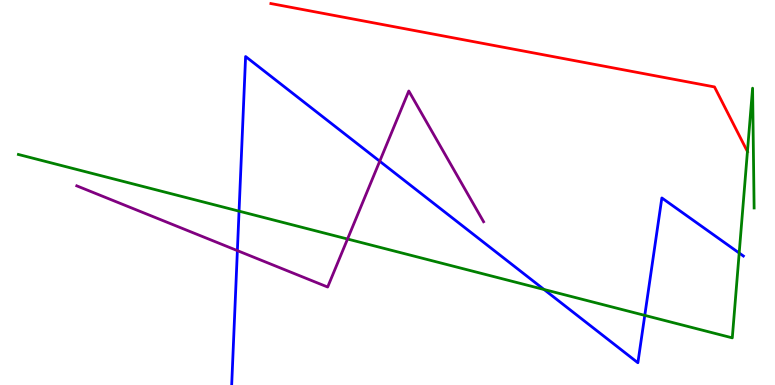[{'lines': ['blue', 'red'], 'intersections': []}, {'lines': ['green', 'red'], 'intersections': [{'x': 9.64, 'y': 6.06}]}, {'lines': ['purple', 'red'], 'intersections': []}, {'lines': ['blue', 'green'], 'intersections': [{'x': 3.08, 'y': 4.52}, {'x': 7.02, 'y': 2.48}, {'x': 8.32, 'y': 1.81}, {'x': 9.54, 'y': 3.43}]}, {'lines': ['blue', 'purple'], 'intersections': [{'x': 3.06, 'y': 3.49}, {'x': 4.9, 'y': 5.81}]}, {'lines': ['green', 'purple'], 'intersections': [{'x': 4.48, 'y': 3.79}]}]